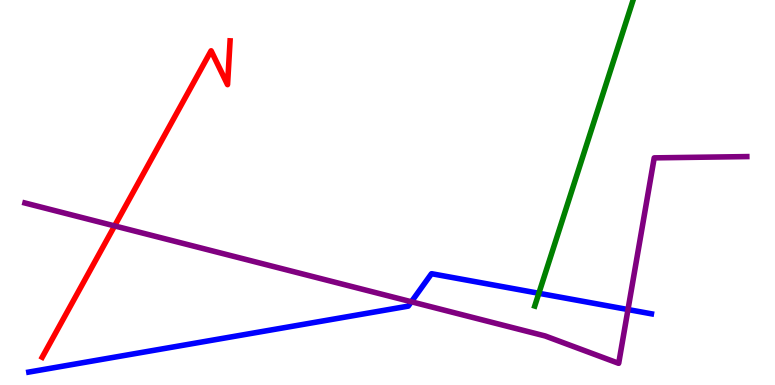[{'lines': ['blue', 'red'], 'intersections': []}, {'lines': ['green', 'red'], 'intersections': []}, {'lines': ['purple', 'red'], 'intersections': [{'x': 1.48, 'y': 4.13}]}, {'lines': ['blue', 'green'], 'intersections': [{'x': 6.95, 'y': 2.38}]}, {'lines': ['blue', 'purple'], 'intersections': [{'x': 5.31, 'y': 2.16}, {'x': 8.1, 'y': 1.96}]}, {'lines': ['green', 'purple'], 'intersections': []}]